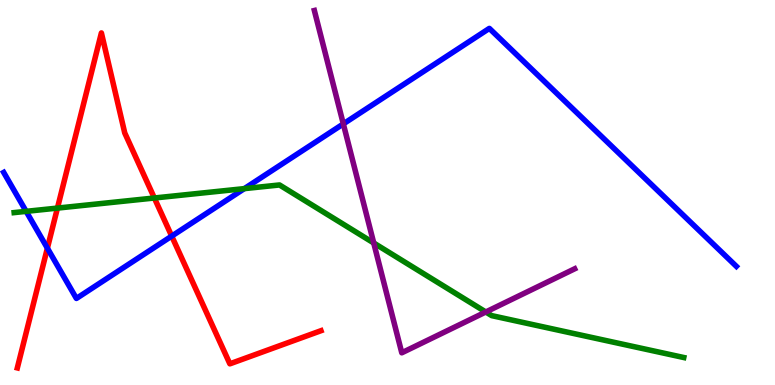[{'lines': ['blue', 'red'], 'intersections': [{'x': 0.611, 'y': 3.55}, {'x': 2.22, 'y': 3.87}]}, {'lines': ['green', 'red'], 'intersections': [{'x': 0.741, 'y': 4.59}, {'x': 1.99, 'y': 4.86}]}, {'lines': ['purple', 'red'], 'intersections': []}, {'lines': ['blue', 'green'], 'intersections': [{'x': 0.337, 'y': 4.51}, {'x': 3.15, 'y': 5.1}]}, {'lines': ['blue', 'purple'], 'intersections': [{'x': 4.43, 'y': 6.78}]}, {'lines': ['green', 'purple'], 'intersections': [{'x': 4.82, 'y': 3.69}, {'x': 6.27, 'y': 1.9}]}]